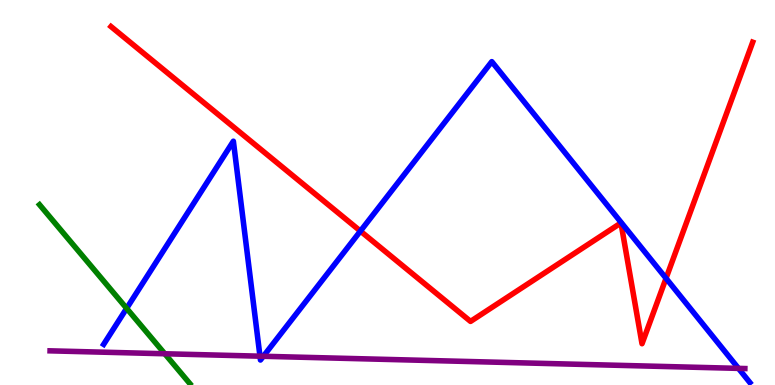[{'lines': ['blue', 'red'], 'intersections': [{'x': 4.65, 'y': 4.0}, {'x': 8.59, 'y': 2.77}]}, {'lines': ['green', 'red'], 'intersections': []}, {'lines': ['purple', 'red'], 'intersections': []}, {'lines': ['blue', 'green'], 'intersections': [{'x': 1.63, 'y': 1.99}]}, {'lines': ['blue', 'purple'], 'intersections': [{'x': 3.35, 'y': 0.748}, {'x': 3.4, 'y': 0.746}, {'x': 9.53, 'y': 0.432}]}, {'lines': ['green', 'purple'], 'intersections': [{'x': 2.13, 'y': 0.811}]}]